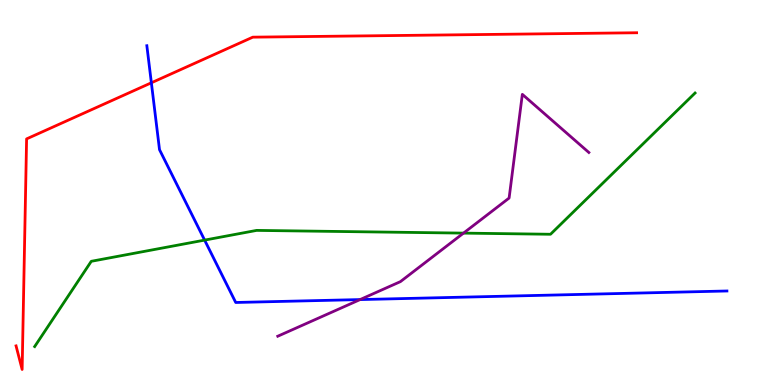[{'lines': ['blue', 'red'], 'intersections': [{'x': 1.95, 'y': 7.85}]}, {'lines': ['green', 'red'], 'intersections': []}, {'lines': ['purple', 'red'], 'intersections': []}, {'lines': ['blue', 'green'], 'intersections': [{'x': 2.64, 'y': 3.76}]}, {'lines': ['blue', 'purple'], 'intersections': [{'x': 4.65, 'y': 2.22}]}, {'lines': ['green', 'purple'], 'intersections': [{'x': 5.98, 'y': 3.94}]}]